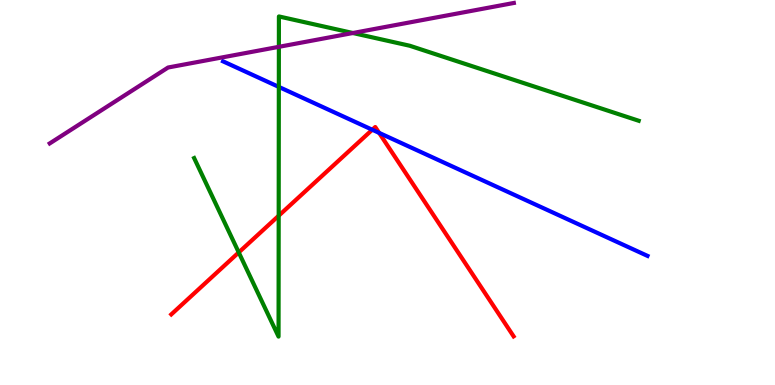[{'lines': ['blue', 'red'], 'intersections': [{'x': 4.8, 'y': 6.63}, {'x': 4.89, 'y': 6.55}]}, {'lines': ['green', 'red'], 'intersections': [{'x': 3.08, 'y': 3.44}, {'x': 3.6, 'y': 4.4}]}, {'lines': ['purple', 'red'], 'intersections': []}, {'lines': ['blue', 'green'], 'intersections': [{'x': 3.6, 'y': 7.74}]}, {'lines': ['blue', 'purple'], 'intersections': []}, {'lines': ['green', 'purple'], 'intersections': [{'x': 3.6, 'y': 8.78}, {'x': 4.55, 'y': 9.14}]}]